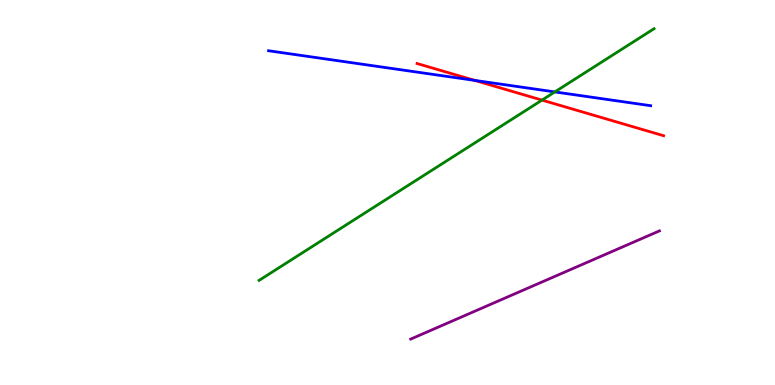[{'lines': ['blue', 'red'], 'intersections': [{'x': 6.12, 'y': 7.91}]}, {'lines': ['green', 'red'], 'intersections': [{'x': 6.99, 'y': 7.4}]}, {'lines': ['purple', 'red'], 'intersections': []}, {'lines': ['blue', 'green'], 'intersections': [{'x': 7.16, 'y': 7.61}]}, {'lines': ['blue', 'purple'], 'intersections': []}, {'lines': ['green', 'purple'], 'intersections': []}]